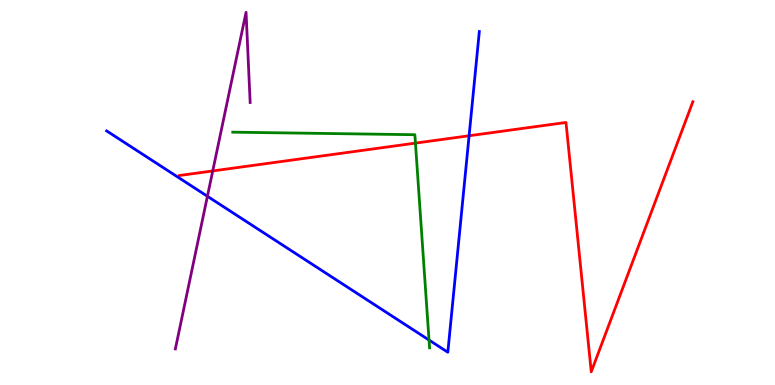[{'lines': ['blue', 'red'], 'intersections': [{'x': 6.05, 'y': 6.47}]}, {'lines': ['green', 'red'], 'intersections': [{'x': 5.36, 'y': 6.28}]}, {'lines': ['purple', 'red'], 'intersections': [{'x': 2.75, 'y': 5.56}]}, {'lines': ['blue', 'green'], 'intersections': [{'x': 5.54, 'y': 1.17}]}, {'lines': ['blue', 'purple'], 'intersections': [{'x': 2.68, 'y': 4.9}]}, {'lines': ['green', 'purple'], 'intersections': []}]